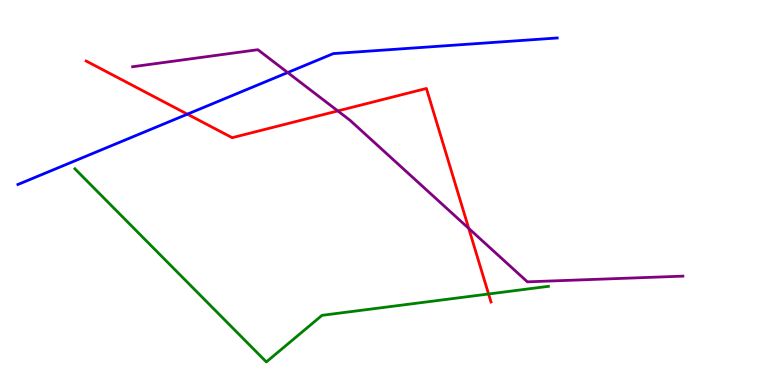[{'lines': ['blue', 'red'], 'intersections': [{'x': 2.42, 'y': 7.03}]}, {'lines': ['green', 'red'], 'intersections': [{'x': 6.3, 'y': 2.36}]}, {'lines': ['purple', 'red'], 'intersections': [{'x': 4.36, 'y': 7.12}, {'x': 6.05, 'y': 4.07}]}, {'lines': ['blue', 'green'], 'intersections': []}, {'lines': ['blue', 'purple'], 'intersections': [{'x': 3.71, 'y': 8.12}]}, {'lines': ['green', 'purple'], 'intersections': []}]